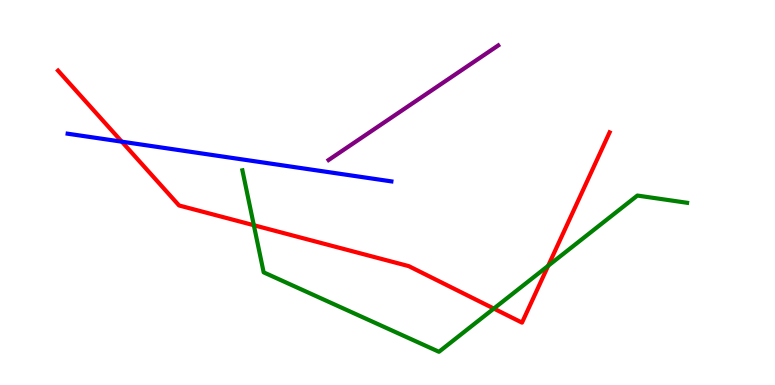[{'lines': ['blue', 'red'], 'intersections': [{'x': 1.57, 'y': 6.32}]}, {'lines': ['green', 'red'], 'intersections': [{'x': 3.28, 'y': 4.15}, {'x': 6.37, 'y': 1.99}, {'x': 7.07, 'y': 3.1}]}, {'lines': ['purple', 'red'], 'intersections': []}, {'lines': ['blue', 'green'], 'intersections': []}, {'lines': ['blue', 'purple'], 'intersections': []}, {'lines': ['green', 'purple'], 'intersections': []}]